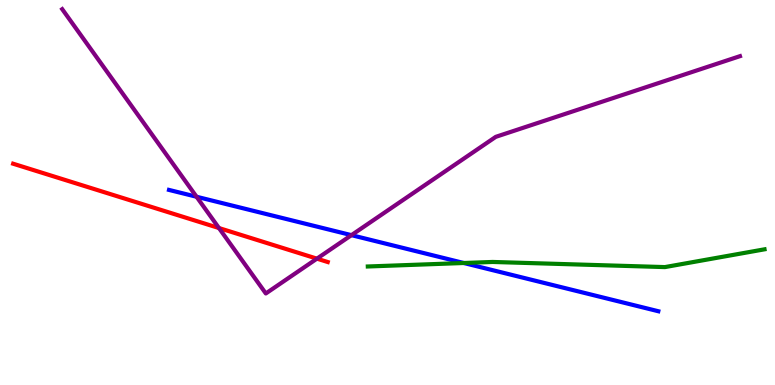[{'lines': ['blue', 'red'], 'intersections': []}, {'lines': ['green', 'red'], 'intersections': []}, {'lines': ['purple', 'red'], 'intersections': [{'x': 2.83, 'y': 4.08}, {'x': 4.09, 'y': 3.28}]}, {'lines': ['blue', 'green'], 'intersections': [{'x': 5.98, 'y': 3.17}]}, {'lines': ['blue', 'purple'], 'intersections': [{'x': 2.54, 'y': 4.89}, {'x': 4.53, 'y': 3.89}]}, {'lines': ['green', 'purple'], 'intersections': []}]